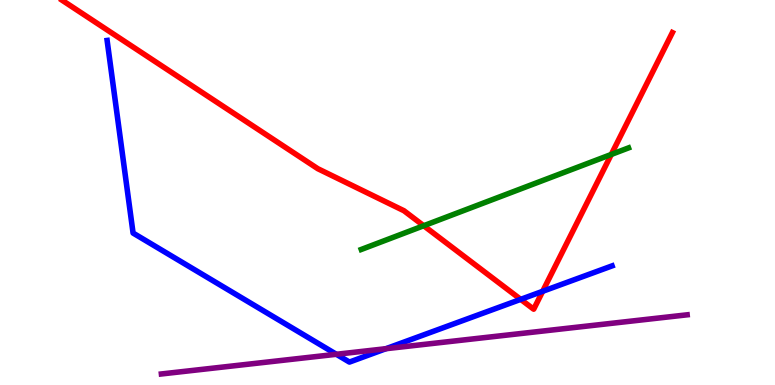[{'lines': ['blue', 'red'], 'intersections': [{'x': 6.72, 'y': 2.22}, {'x': 7.0, 'y': 2.43}]}, {'lines': ['green', 'red'], 'intersections': [{'x': 5.47, 'y': 4.14}, {'x': 7.89, 'y': 5.99}]}, {'lines': ['purple', 'red'], 'intersections': []}, {'lines': ['blue', 'green'], 'intersections': []}, {'lines': ['blue', 'purple'], 'intersections': [{'x': 4.34, 'y': 0.798}, {'x': 4.98, 'y': 0.943}]}, {'lines': ['green', 'purple'], 'intersections': []}]